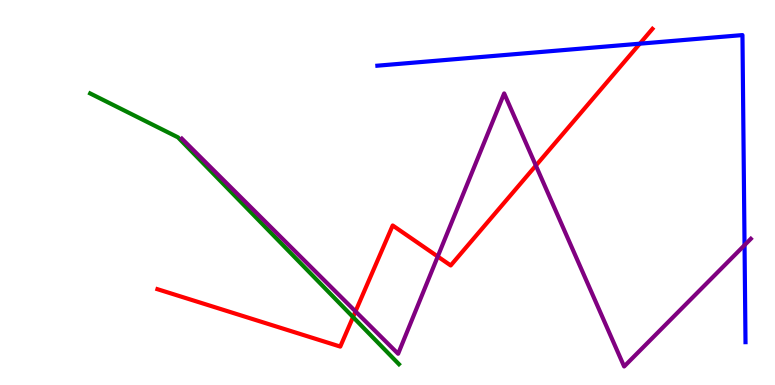[{'lines': ['blue', 'red'], 'intersections': [{'x': 8.26, 'y': 8.87}]}, {'lines': ['green', 'red'], 'intersections': [{'x': 4.56, 'y': 1.76}]}, {'lines': ['purple', 'red'], 'intersections': [{'x': 4.59, 'y': 1.91}, {'x': 5.65, 'y': 3.34}, {'x': 6.91, 'y': 5.7}]}, {'lines': ['blue', 'green'], 'intersections': []}, {'lines': ['blue', 'purple'], 'intersections': [{'x': 9.61, 'y': 3.63}]}, {'lines': ['green', 'purple'], 'intersections': []}]